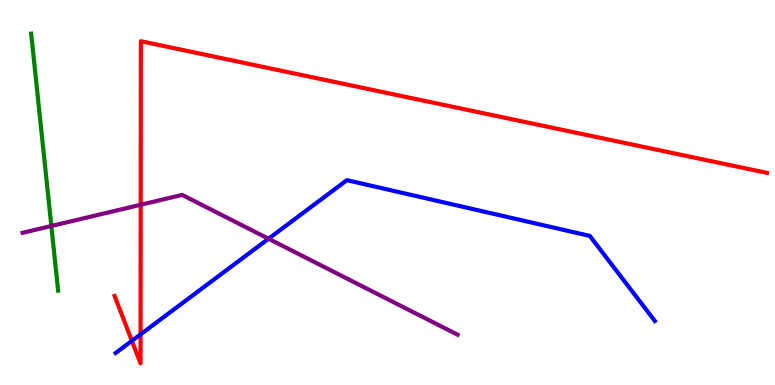[{'lines': ['blue', 'red'], 'intersections': [{'x': 1.7, 'y': 1.15}, {'x': 1.81, 'y': 1.32}]}, {'lines': ['green', 'red'], 'intersections': []}, {'lines': ['purple', 'red'], 'intersections': [{'x': 1.82, 'y': 4.68}]}, {'lines': ['blue', 'green'], 'intersections': []}, {'lines': ['blue', 'purple'], 'intersections': [{'x': 3.46, 'y': 3.8}]}, {'lines': ['green', 'purple'], 'intersections': [{'x': 0.662, 'y': 4.13}]}]